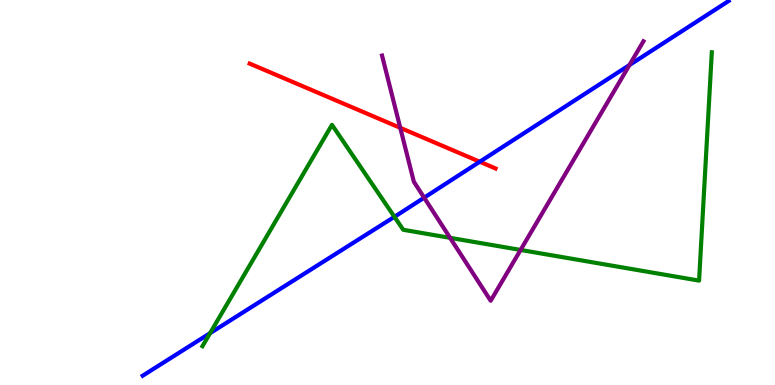[{'lines': ['blue', 'red'], 'intersections': [{'x': 6.19, 'y': 5.8}]}, {'lines': ['green', 'red'], 'intersections': []}, {'lines': ['purple', 'red'], 'intersections': [{'x': 5.16, 'y': 6.68}]}, {'lines': ['blue', 'green'], 'intersections': [{'x': 2.71, 'y': 1.35}, {'x': 5.09, 'y': 4.37}]}, {'lines': ['blue', 'purple'], 'intersections': [{'x': 5.47, 'y': 4.87}, {'x': 8.12, 'y': 8.31}]}, {'lines': ['green', 'purple'], 'intersections': [{'x': 5.81, 'y': 3.82}, {'x': 6.72, 'y': 3.51}]}]